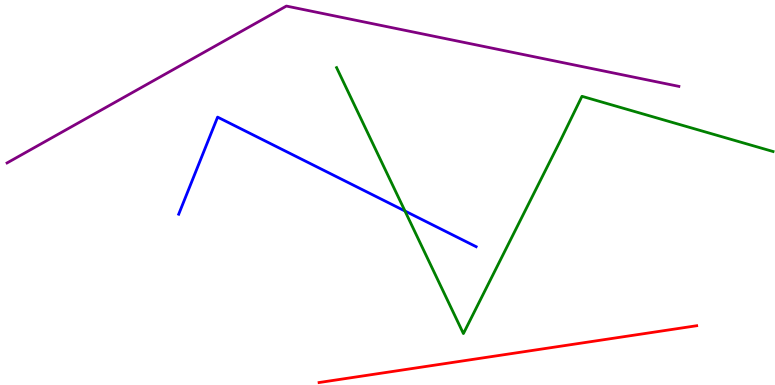[{'lines': ['blue', 'red'], 'intersections': []}, {'lines': ['green', 'red'], 'intersections': []}, {'lines': ['purple', 'red'], 'intersections': []}, {'lines': ['blue', 'green'], 'intersections': [{'x': 5.23, 'y': 4.52}]}, {'lines': ['blue', 'purple'], 'intersections': []}, {'lines': ['green', 'purple'], 'intersections': []}]